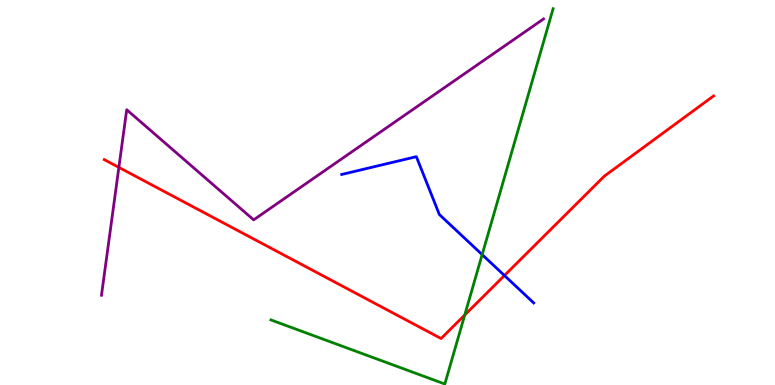[{'lines': ['blue', 'red'], 'intersections': [{'x': 6.51, 'y': 2.84}]}, {'lines': ['green', 'red'], 'intersections': [{'x': 6.0, 'y': 1.82}]}, {'lines': ['purple', 'red'], 'intersections': [{'x': 1.53, 'y': 5.65}]}, {'lines': ['blue', 'green'], 'intersections': [{'x': 6.22, 'y': 3.39}]}, {'lines': ['blue', 'purple'], 'intersections': []}, {'lines': ['green', 'purple'], 'intersections': []}]